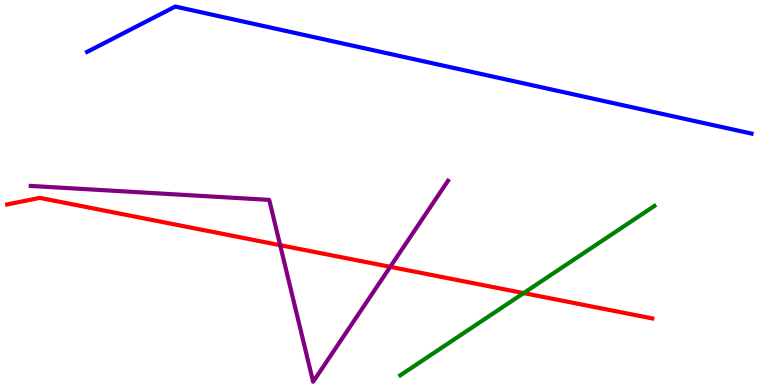[{'lines': ['blue', 'red'], 'intersections': []}, {'lines': ['green', 'red'], 'intersections': [{'x': 6.76, 'y': 2.39}]}, {'lines': ['purple', 'red'], 'intersections': [{'x': 3.61, 'y': 3.63}, {'x': 5.04, 'y': 3.07}]}, {'lines': ['blue', 'green'], 'intersections': []}, {'lines': ['blue', 'purple'], 'intersections': []}, {'lines': ['green', 'purple'], 'intersections': []}]